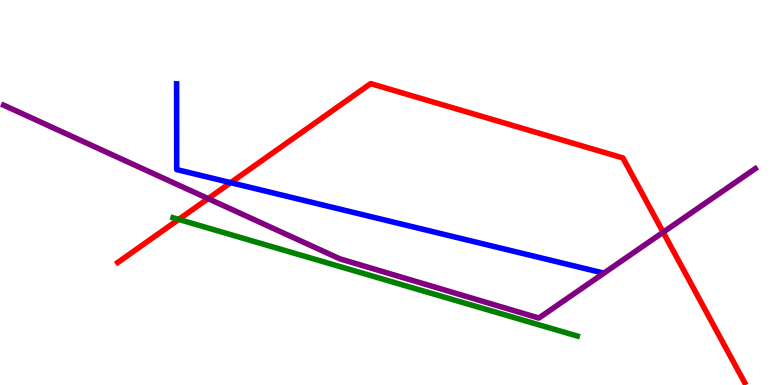[{'lines': ['blue', 'red'], 'intersections': [{'x': 2.98, 'y': 5.26}]}, {'lines': ['green', 'red'], 'intersections': [{'x': 2.31, 'y': 4.3}]}, {'lines': ['purple', 'red'], 'intersections': [{'x': 2.69, 'y': 4.84}, {'x': 8.56, 'y': 3.97}]}, {'lines': ['blue', 'green'], 'intersections': []}, {'lines': ['blue', 'purple'], 'intersections': []}, {'lines': ['green', 'purple'], 'intersections': []}]